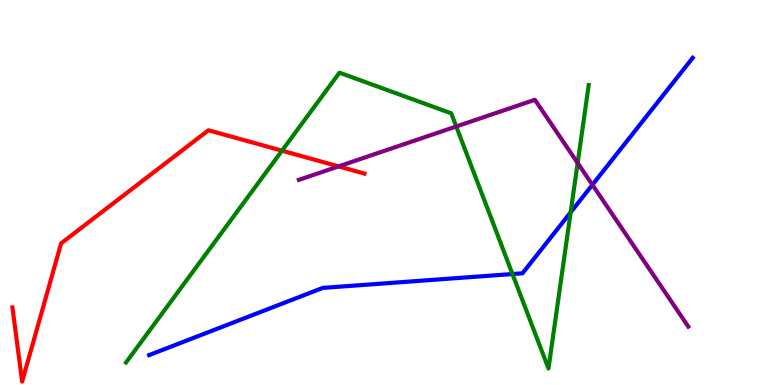[{'lines': ['blue', 'red'], 'intersections': []}, {'lines': ['green', 'red'], 'intersections': [{'x': 3.64, 'y': 6.09}]}, {'lines': ['purple', 'red'], 'intersections': [{'x': 4.37, 'y': 5.68}]}, {'lines': ['blue', 'green'], 'intersections': [{'x': 6.61, 'y': 2.88}, {'x': 7.36, 'y': 4.48}]}, {'lines': ['blue', 'purple'], 'intersections': [{'x': 7.64, 'y': 5.2}]}, {'lines': ['green', 'purple'], 'intersections': [{'x': 5.89, 'y': 6.71}, {'x': 7.45, 'y': 5.77}]}]